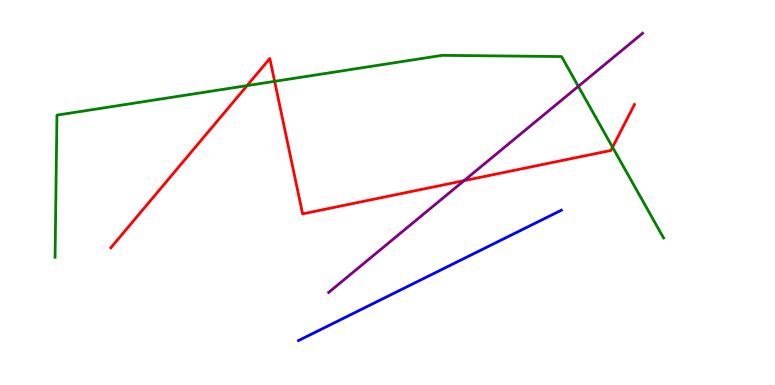[{'lines': ['blue', 'red'], 'intersections': []}, {'lines': ['green', 'red'], 'intersections': [{'x': 3.19, 'y': 7.78}, {'x': 3.54, 'y': 7.89}, {'x': 7.9, 'y': 6.18}]}, {'lines': ['purple', 'red'], 'intersections': [{'x': 5.99, 'y': 5.31}]}, {'lines': ['blue', 'green'], 'intersections': []}, {'lines': ['blue', 'purple'], 'intersections': []}, {'lines': ['green', 'purple'], 'intersections': [{'x': 7.46, 'y': 7.76}]}]